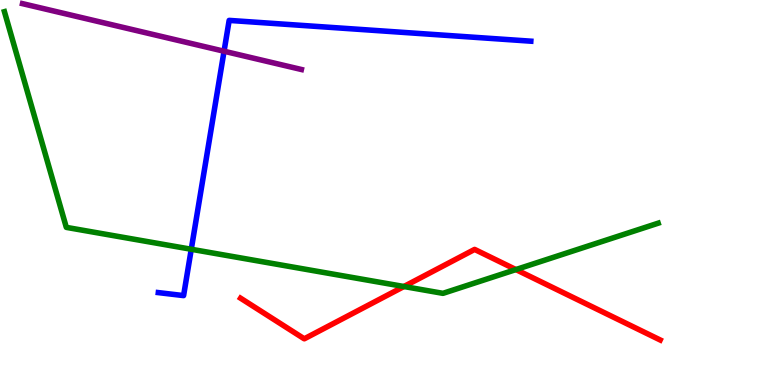[{'lines': ['blue', 'red'], 'intersections': []}, {'lines': ['green', 'red'], 'intersections': [{'x': 5.21, 'y': 2.56}, {'x': 6.66, 'y': 3.0}]}, {'lines': ['purple', 'red'], 'intersections': []}, {'lines': ['blue', 'green'], 'intersections': [{'x': 2.47, 'y': 3.53}]}, {'lines': ['blue', 'purple'], 'intersections': [{'x': 2.89, 'y': 8.67}]}, {'lines': ['green', 'purple'], 'intersections': []}]